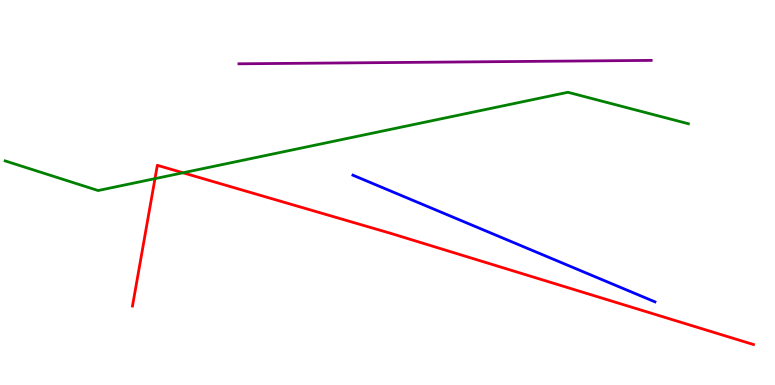[{'lines': ['blue', 'red'], 'intersections': []}, {'lines': ['green', 'red'], 'intersections': [{'x': 2.0, 'y': 5.36}, {'x': 2.36, 'y': 5.51}]}, {'lines': ['purple', 'red'], 'intersections': []}, {'lines': ['blue', 'green'], 'intersections': []}, {'lines': ['blue', 'purple'], 'intersections': []}, {'lines': ['green', 'purple'], 'intersections': []}]